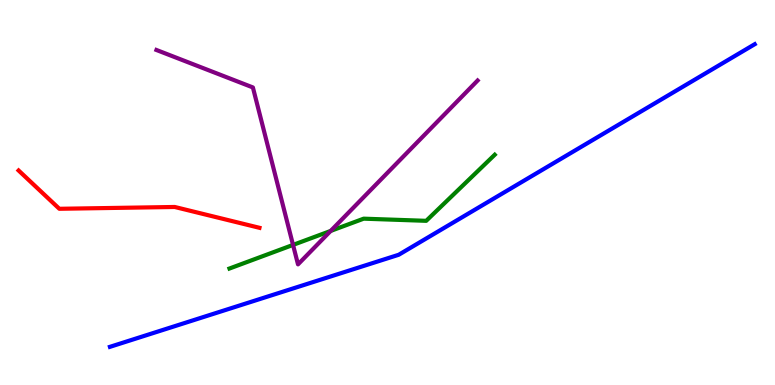[{'lines': ['blue', 'red'], 'intersections': []}, {'lines': ['green', 'red'], 'intersections': []}, {'lines': ['purple', 'red'], 'intersections': []}, {'lines': ['blue', 'green'], 'intersections': []}, {'lines': ['blue', 'purple'], 'intersections': []}, {'lines': ['green', 'purple'], 'intersections': [{'x': 3.78, 'y': 3.64}, {'x': 4.27, 'y': 4.0}]}]